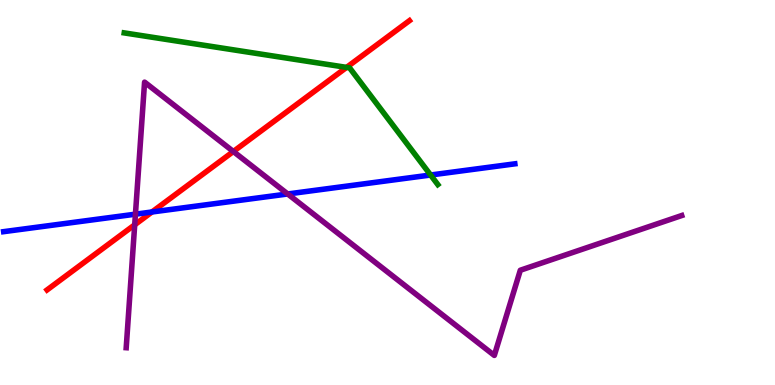[{'lines': ['blue', 'red'], 'intersections': [{'x': 1.96, 'y': 4.49}]}, {'lines': ['green', 'red'], 'intersections': [{'x': 4.47, 'y': 8.25}]}, {'lines': ['purple', 'red'], 'intersections': [{'x': 1.74, 'y': 4.16}, {'x': 3.01, 'y': 6.06}]}, {'lines': ['blue', 'green'], 'intersections': [{'x': 5.56, 'y': 5.45}]}, {'lines': ['blue', 'purple'], 'intersections': [{'x': 1.75, 'y': 4.44}, {'x': 3.71, 'y': 4.96}]}, {'lines': ['green', 'purple'], 'intersections': []}]